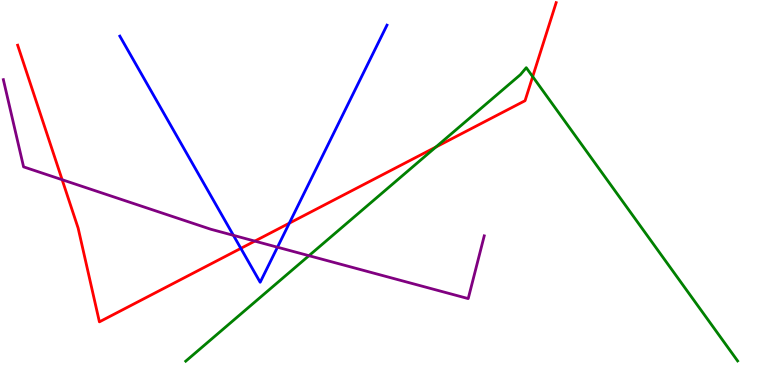[{'lines': ['blue', 'red'], 'intersections': [{'x': 3.11, 'y': 3.55}, {'x': 3.73, 'y': 4.2}]}, {'lines': ['green', 'red'], 'intersections': [{'x': 5.62, 'y': 6.18}, {'x': 6.87, 'y': 8.01}]}, {'lines': ['purple', 'red'], 'intersections': [{'x': 0.802, 'y': 5.33}, {'x': 3.29, 'y': 3.74}]}, {'lines': ['blue', 'green'], 'intersections': []}, {'lines': ['blue', 'purple'], 'intersections': [{'x': 3.01, 'y': 3.89}, {'x': 3.58, 'y': 3.58}]}, {'lines': ['green', 'purple'], 'intersections': [{'x': 3.99, 'y': 3.36}]}]